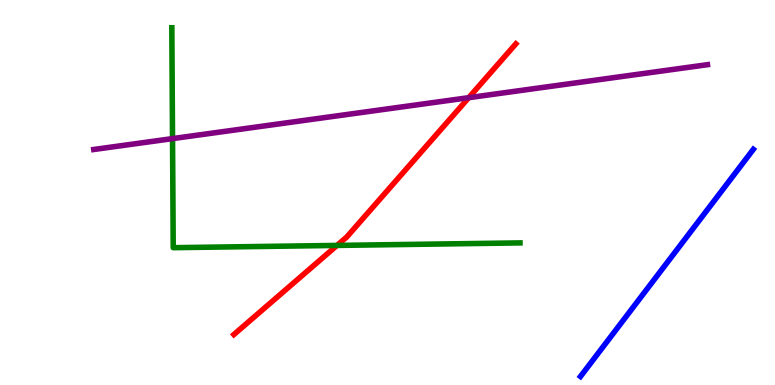[{'lines': ['blue', 'red'], 'intersections': []}, {'lines': ['green', 'red'], 'intersections': [{'x': 4.35, 'y': 3.63}]}, {'lines': ['purple', 'red'], 'intersections': [{'x': 6.05, 'y': 7.46}]}, {'lines': ['blue', 'green'], 'intersections': []}, {'lines': ['blue', 'purple'], 'intersections': []}, {'lines': ['green', 'purple'], 'intersections': [{'x': 2.23, 'y': 6.4}]}]